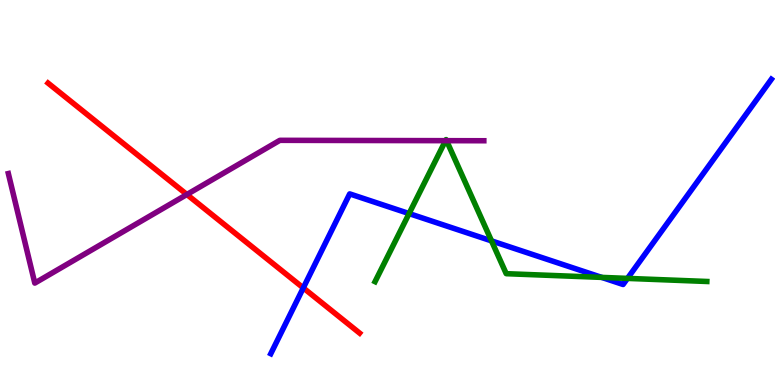[{'lines': ['blue', 'red'], 'intersections': [{'x': 3.91, 'y': 2.52}]}, {'lines': ['green', 'red'], 'intersections': []}, {'lines': ['purple', 'red'], 'intersections': [{'x': 2.41, 'y': 4.95}]}, {'lines': ['blue', 'green'], 'intersections': [{'x': 5.28, 'y': 4.45}, {'x': 6.34, 'y': 3.74}, {'x': 7.76, 'y': 2.8}, {'x': 8.1, 'y': 2.77}]}, {'lines': ['blue', 'purple'], 'intersections': []}, {'lines': ['green', 'purple'], 'intersections': [{'x': 5.75, 'y': 6.35}, {'x': 5.76, 'y': 6.35}]}]